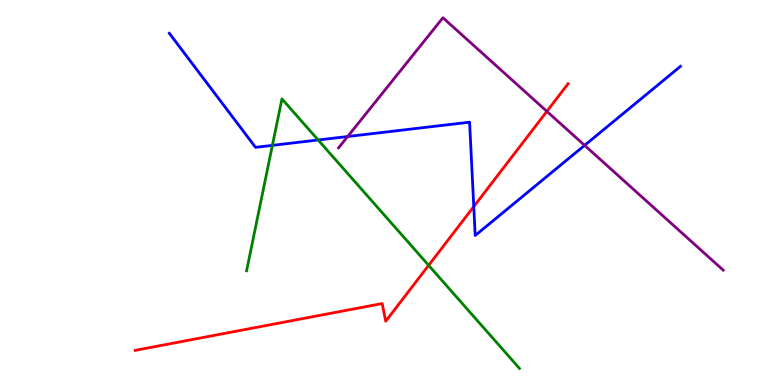[{'lines': ['blue', 'red'], 'intersections': [{'x': 6.11, 'y': 4.63}]}, {'lines': ['green', 'red'], 'intersections': [{'x': 5.53, 'y': 3.11}]}, {'lines': ['purple', 'red'], 'intersections': [{'x': 7.06, 'y': 7.11}]}, {'lines': ['blue', 'green'], 'intersections': [{'x': 3.51, 'y': 6.22}, {'x': 4.11, 'y': 6.36}]}, {'lines': ['blue', 'purple'], 'intersections': [{'x': 4.49, 'y': 6.45}, {'x': 7.54, 'y': 6.22}]}, {'lines': ['green', 'purple'], 'intersections': []}]